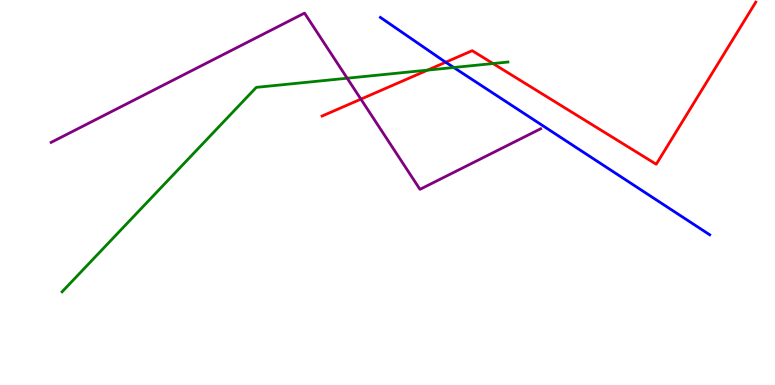[{'lines': ['blue', 'red'], 'intersections': [{'x': 5.75, 'y': 8.38}]}, {'lines': ['green', 'red'], 'intersections': [{'x': 5.52, 'y': 8.18}, {'x': 6.36, 'y': 8.35}]}, {'lines': ['purple', 'red'], 'intersections': [{'x': 4.66, 'y': 7.42}]}, {'lines': ['blue', 'green'], 'intersections': [{'x': 5.86, 'y': 8.25}]}, {'lines': ['blue', 'purple'], 'intersections': []}, {'lines': ['green', 'purple'], 'intersections': [{'x': 4.48, 'y': 7.97}]}]